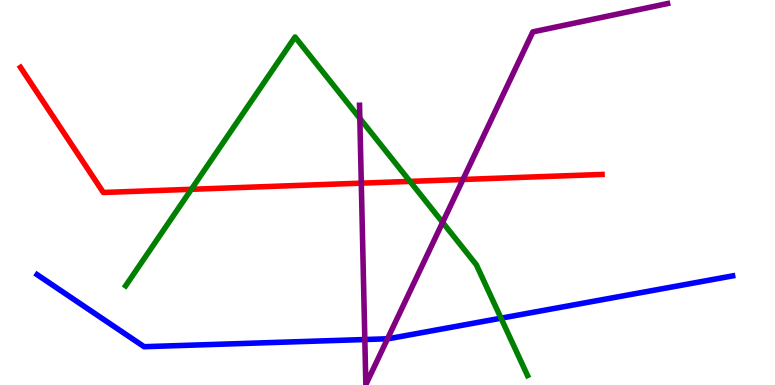[{'lines': ['blue', 'red'], 'intersections': []}, {'lines': ['green', 'red'], 'intersections': [{'x': 2.47, 'y': 5.08}, {'x': 5.29, 'y': 5.29}]}, {'lines': ['purple', 'red'], 'intersections': [{'x': 4.66, 'y': 5.24}, {'x': 5.97, 'y': 5.34}]}, {'lines': ['blue', 'green'], 'intersections': [{'x': 6.46, 'y': 1.74}]}, {'lines': ['blue', 'purple'], 'intersections': [{'x': 4.71, 'y': 1.18}, {'x': 5.0, 'y': 1.2}]}, {'lines': ['green', 'purple'], 'intersections': [{'x': 4.64, 'y': 6.93}, {'x': 5.71, 'y': 4.22}]}]